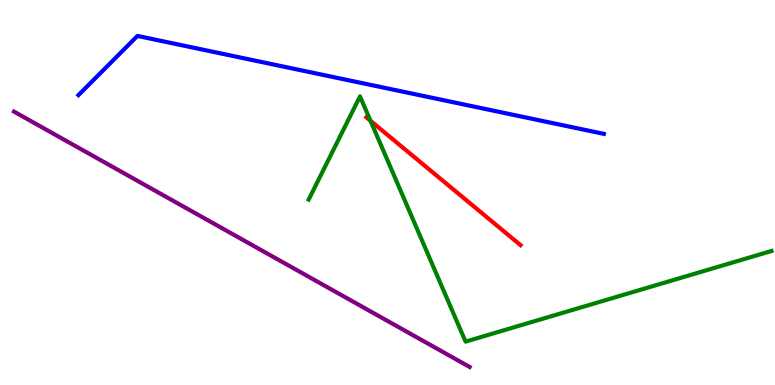[{'lines': ['blue', 'red'], 'intersections': []}, {'lines': ['green', 'red'], 'intersections': [{'x': 4.78, 'y': 6.86}]}, {'lines': ['purple', 'red'], 'intersections': []}, {'lines': ['blue', 'green'], 'intersections': []}, {'lines': ['blue', 'purple'], 'intersections': []}, {'lines': ['green', 'purple'], 'intersections': []}]